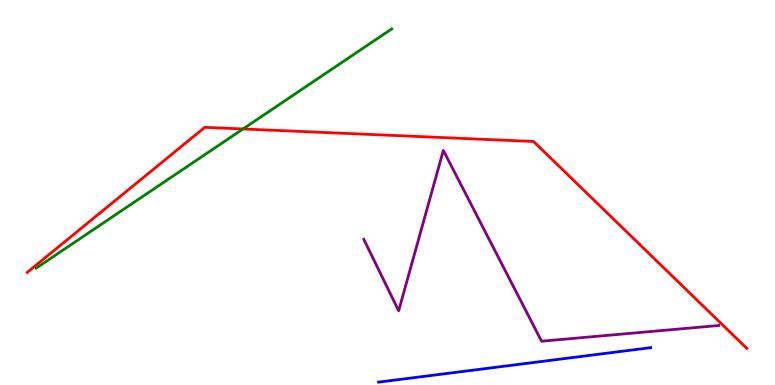[{'lines': ['blue', 'red'], 'intersections': []}, {'lines': ['green', 'red'], 'intersections': [{'x': 3.14, 'y': 6.65}]}, {'lines': ['purple', 'red'], 'intersections': []}, {'lines': ['blue', 'green'], 'intersections': []}, {'lines': ['blue', 'purple'], 'intersections': []}, {'lines': ['green', 'purple'], 'intersections': []}]